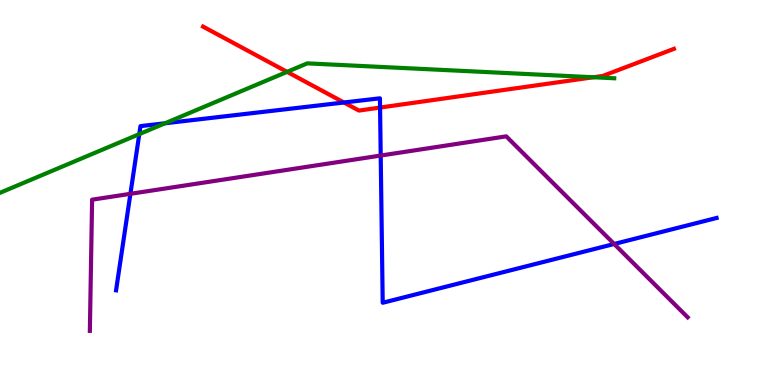[{'lines': ['blue', 'red'], 'intersections': [{'x': 4.44, 'y': 7.34}, {'x': 4.9, 'y': 7.21}]}, {'lines': ['green', 'red'], 'intersections': [{'x': 3.7, 'y': 8.13}, {'x': 7.66, 'y': 7.99}]}, {'lines': ['purple', 'red'], 'intersections': []}, {'lines': ['blue', 'green'], 'intersections': [{'x': 1.8, 'y': 6.52}, {'x': 2.13, 'y': 6.8}]}, {'lines': ['blue', 'purple'], 'intersections': [{'x': 1.68, 'y': 4.97}, {'x': 4.91, 'y': 5.96}, {'x': 7.92, 'y': 3.66}]}, {'lines': ['green', 'purple'], 'intersections': []}]